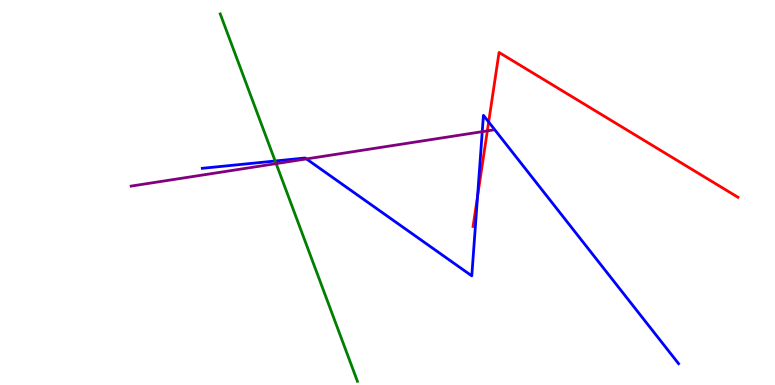[{'lines': ['blue', 'red'], 'intersections': [{'x': 6.16, 'y': 4.9}, {'x': 6.31, 'y': 6.83}]}, {'lines': ['green', 'red'], 'intersections': []}, {'lines': ['purple', 'red'], 'intersections': [{'x': 6.29, 'y': 6.6}]}, {'lines': ['blue', 'green'], 'intersections': [{'x': 3.55, 'y': 5.82}]}, {'lines': ['blue', 'purple'], 'intersections': [{'x': 3.95, 'y': 5.87}, {'x': 6.22, 'y': 6.58}]}, {'lines': ['green', 'purple'], 'intersections': [{'x': 3.56, 'y': 5.75}]}]